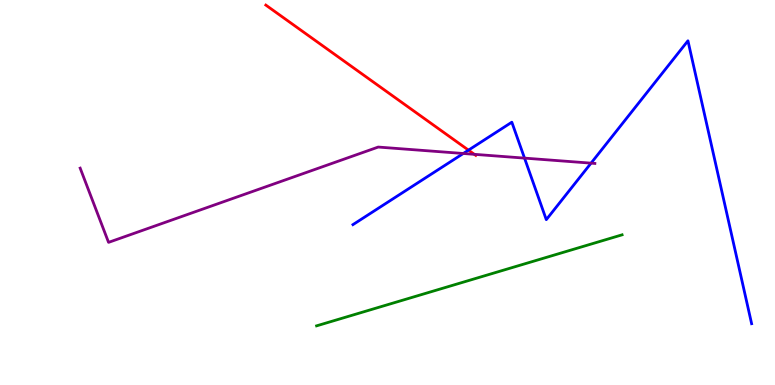[{'lines': ['blue', 'red'], 'intersections': [{'x': 6.04, 'y': 6.1}]}, {'lines': ['green', 'red'], 'intersections': []}, {'lines': ['purple', 'red'], 'intersections': [{'x': 6.12, 'y': 5.99}]}, {'lines': ['blue', 'green'], 'intersections': []}, {'lines': ['blue', 'purple'], 'intersections': [{'x': 5.98, 'y': 6.01}, {'x': 6.77, 'y': 5.89}, {'x': 7.63, 'y': 5.76}]}, {'lines': ['green', 'purple'], 'intersections': []}]